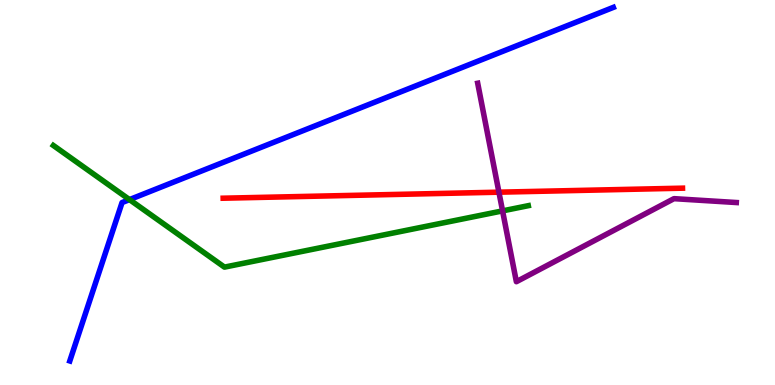[{'lines': ['blue', 'red'], 'intersections': []}, {'lines': ['green', 'red'], 'intersections': []}, {'lines': ['purple', 'red'], 'intersections': [{'x': 6.44, 'y': 5.01}]}, {'lines': ['blue', 'green'], 'intersections': [{'x': 1.67, 'y': 4.82}]}, {'lines': ['blue', 'purple'], 'intersections': []}, {'lines': ['green', 'purple'], 'intersections': [{'x': 6.48, 'y': 4.52}]}]